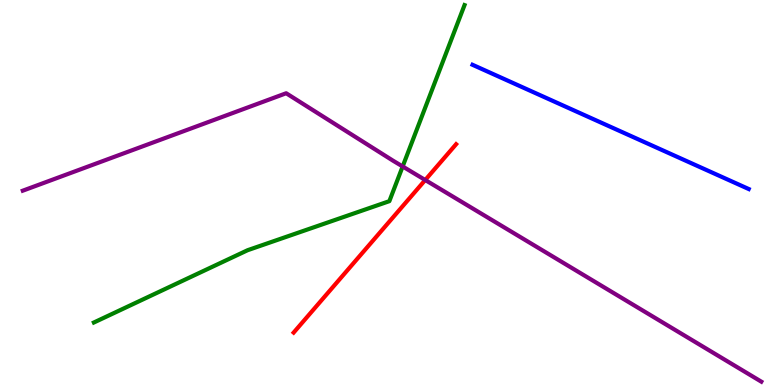[{'lines': ['blue', 'red'], 'intersections': []}, {'lines': ['green', 'red'], 'intersections': []}, {'lines': ['purple', 'red'], 'intersections': [{'x': 5.49, 'y': 5.32}]}, {'lines': ['blue', 'green'], 'intersections': []}, {'lines': ['blue', 'purple'], 'intersections': []}, {'lines': ['green', 'purple'], 'intersections': [{'x': 5.2, 'y': 5.68}]}]